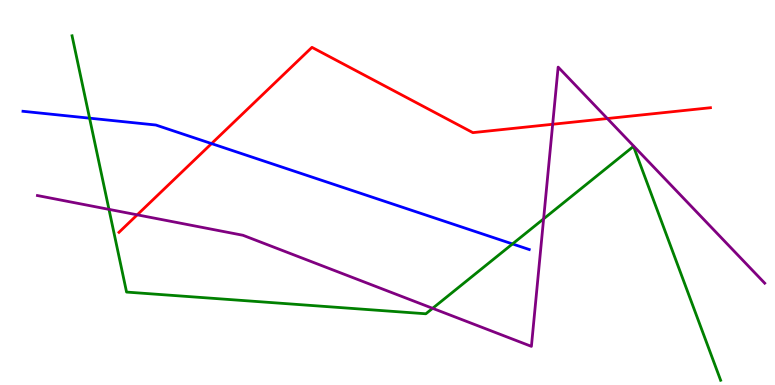[{'lines': ['blue', 'red'], 'intersections': [{'x': 2.73, 'y': 6.27}]}, {'lines': ['green', 'red'], 'intersections': []}, {'lines': ['purple', 'red'], 'intersections': [{'x': 1.77, 'y': 4.42}, {'x': 7.13, 'y': 6.77}, {'x': 7.84, 'y': 6.92}]}, {'lines': ['blue', 'green'], 'intersections': [{'x': 1.16, 'y': 6.93}, {'x': 6.61, 'y': 3.66}]}, {'lines': ['blue', 'purple'], 'intersections': []}, {'lines': ['green', 'purple'], 'intersections': [{'x': 1.41, 'y': 4.56}, {'x': 5.58, 'y': 1.99}, {'x': 7.01, 'y': 4.32}]}]